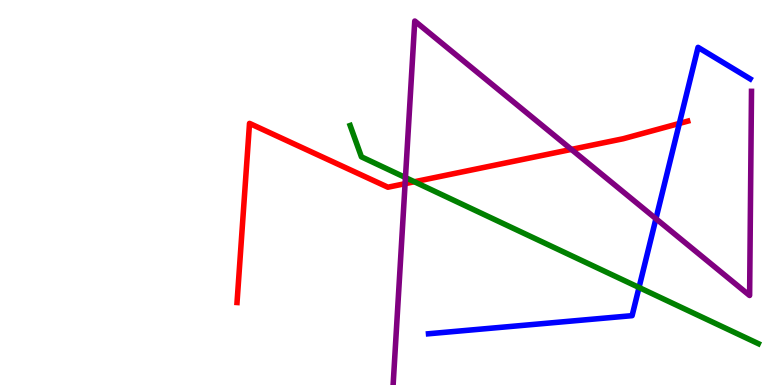[{'lines': ['blue', 'red'], 'intersections': [{'x': 8.77, 'y': 6.79}]}, {'lines': ['green', 'red'], 'intersections': [{'x': 5.35, 'y': 5.28}]}, {'lines': ['purple', 'red'], 'intersections': [{'x': 5.23, 'y': 5.23}, {'x': 7.37, 'y': 6.12}]}, {'lines': ['blue', 'green'], 'intersections': [{'x': 8.25, 'y': 2.53}]}, {'lines': ['blue', 'purple'], 'intersections': [{'x': 8.46, 'y': 4.32}]}, {'lines': ['green', 'purple'], 'intersections': [{'x': 5.23, 'y': 5.39}]}]